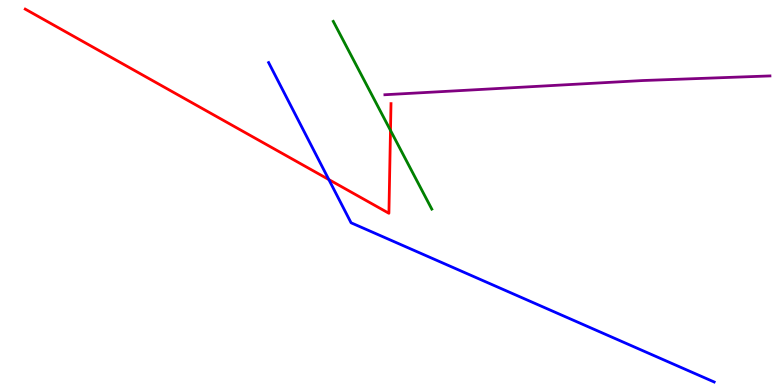[{'lines': ['blue', 'red'], 'intersections': [{'x': 4.24, 'y': 5.34}]}, {'lines': ['green', 'red'], 'intersections': [{'x': 5.04, 'y': 6.61}]}, {'lines': ['purple', 'red'], 'intersections': []}, {'lines': ['blue', 'green'], 'intersections': []}, {'lines': ['blue', 'purple'], 'intersections': []}, {'lines': ['green', 'purple'], 'intersections': []}]